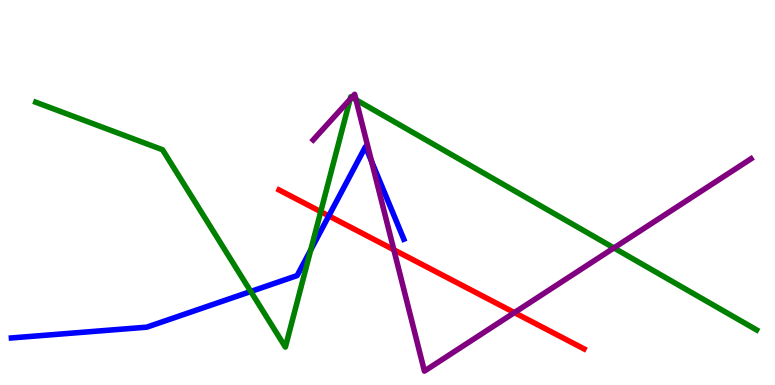[{'lines': ['blue', 'red'], 'intersections': [{'x': 4.24, 'y': 4.39}]}, {'lines': ['green', 'red'], 'intersections': [{'x': 4.14, 'y': 4.5}]}, {'lines': ['purple', 'red'], 'intersections': [{'x': 5.08, 'y': 3.51}, {'x': 6.64, 'y': 1.88}]}, {'lines': ['blue', 'green'], 'intersections': [{'x': 3.24, 'y': 2.43}, {'x': 4.01, 'y': 3.51}]}, {'lines': ['blue', 'purple'], 'intersections': [{'x': 4.79, 'y': 5.81}]}, {'lines': ['green', 'purple'], 'intersections': [{'x': 4.52, 'y': 7.42}, {'x': 4.54, 'y': 7.47}, {'x': 4.59, 'y': 7.41}, {'x': 7.92, 'y': 3.56}]}]